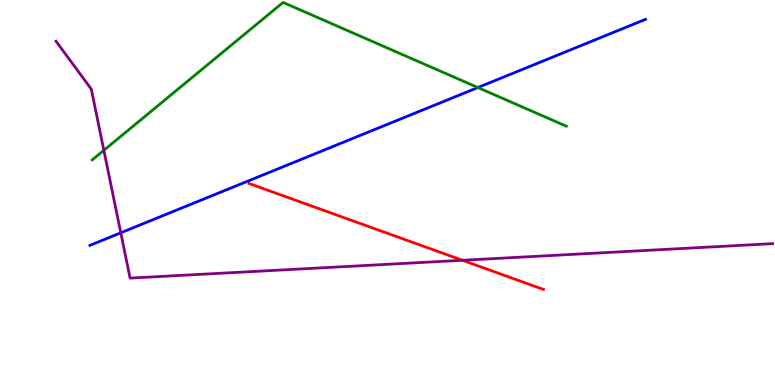[{'lines': ['blue', 'red'], 'intersections': []}, {'lines': ['green', 'red'], 'intersections': []}, {'lines': ['purple', 'red'], 'intersections': [{'x': 5.97, 'y': 3.24}]}, {'lines': ['blue', 'green'], 'intersections': [{'x': 6.17, 'y': 7.73}]}, {'lines': ['blue', 'purple'], 'intersections': [{'x': 1.56, 'y': 3.95}]}, {'lines': ['green', 'purple'], 'intersections': [{'x': 1.34, 'y': 6.1}]}]